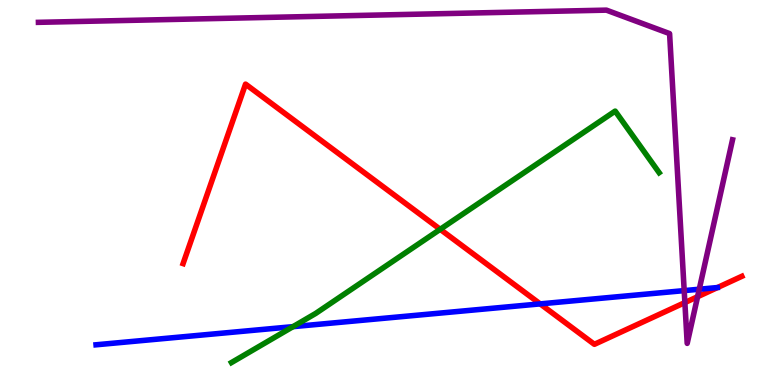[{'lines': ['blue', 'red'], 'intersections': [{'x': 6.97, 'y': 2.11}]}, {'lines': ['green', 'red'], 'intersections': [{'x': 5.68, 'y': 4.04}]}, {'lines': ['purple', 'red'], 'intersections': [{'x': 8.84, 'y': 2.14}, {'x': 9.0, 'y': 2.29}]}, {'lines': ['blue', 'green'], 'intersections': [{'x': 3.78, 'y': 1.52}]}, {'lines': ['blue', 'purple'], 'intersections': [{'x': 8.83, 'y': 2.45}, {'x': 9.02, 'y': 2.49}]}, {'lines': ['green', 'purple'], 'intersections': []}]